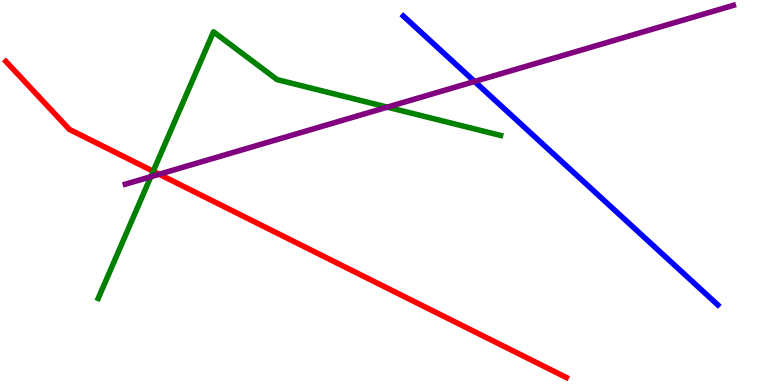[{'lines': ['blue', 'red'], 'intersections': []}, {'lines': ['green', 'red'], 'intersections': [{'x': 1.98, 'y': 5.55}]}, {'lines': ['purple', 'red'], 'intersections': [{'x': 2.05, 'y': 5.47}]}, {'lines': ['blue', 'green'], 'intersections': []}, {'lines': ['blue', 'purple'], 'intersections': [{'x': 6.12, 'y': 7.88}]}, {'lines': ['green', 'purple'], 'intersections': [{'x': 1.95, 'y': 5.41}, {'x': 5.0, 'y': 7.22}]}]